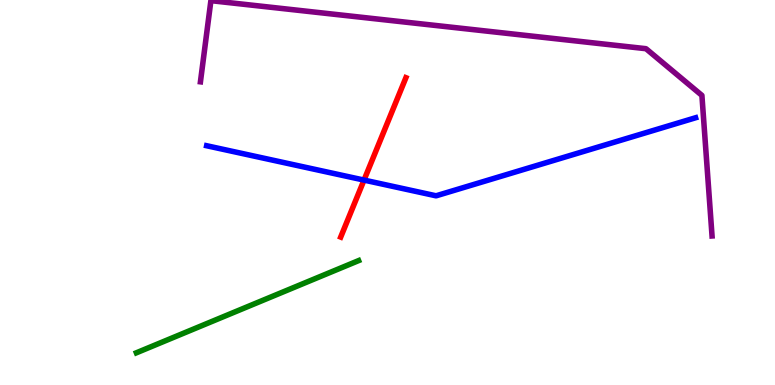[{'lines': ['blue', 'red'], 'intersections': [{'x': 4.7, 'y': 5.32}]}, {'lines': ['green', 'red'], 'intersections': []}, {'lines': ['purple', 'red'], 'intersections': []}, {'lines': ['blue', 'green'], 'intersections': []}, {'lines': ['blue', 'purple'], 'intersections': []}, {'lines': ['green', 'purple'], 'intersections': []}]